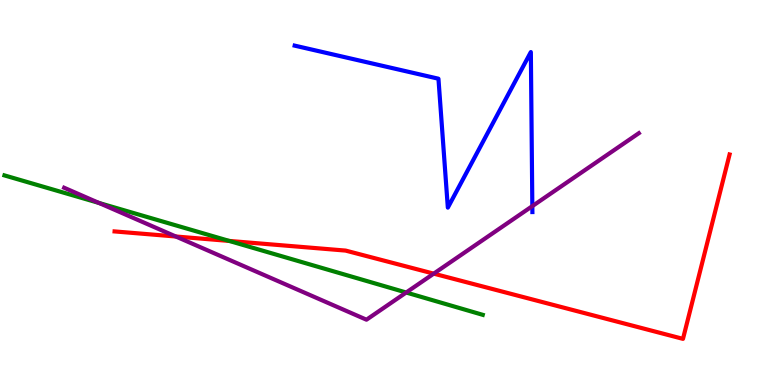[{'lines': ['blue', 'red'], 'intersections': []}, {'lines': ['green', 'red'], 'intersections': [{'x': 2.96, 'y': 3.74}]}, {'lines': ['purple', 'red'], 'intersections': [{'x': 2.27, 'y': 3.86}, {'x': 5.6, 'y': 2.89}]}, {'lines': ['blue', 'green'], 'intersections': []}, {'lines': ['blue', 'purple'], 'intersections': [{'x': 6.87, 'y': 4.65}]}, {'lines': ['green', 'purple'], 'intersections': [{'x': 1.28, 'y': 4.73}, {'x': 5.24, 'y': 2.4}]}]